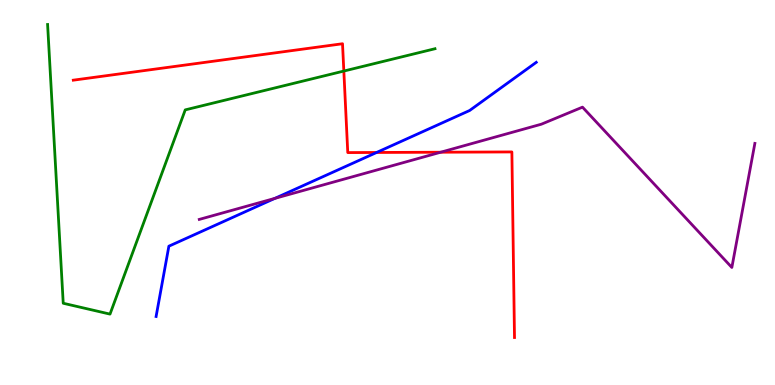[{'lines': ['blue', 'red'], 'intersections': [{'x': 4.86, 'y': 6.04}]}, {'lines': ['green', 'red'], 'intersections': [{'x': 4.44, 'y': 8.15}]}, {'lines': ['purple', 'red'], 'intersections': [{'x': 5.69, 'y': 6.05}]}, {'lines': ['blue', 'green'], 'intersections': []}, {'lines': ['blue', 'purple'], 'intersections': [{'x': 3.55, 'y': 4.85}]}, {'lines': ['green', 'purple'], 'intersections': []}]